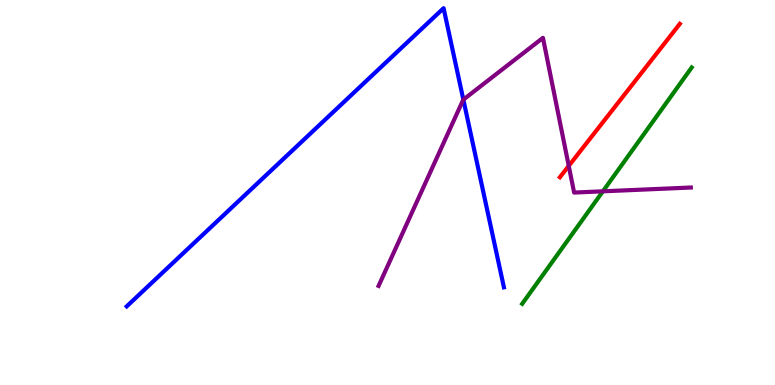[{'lines': ['blue', 'red'], 'intersections': []}, {'lines': ['green', 'red'], 'intersections': []}, {'lines': ['purple', 'red'], 'intersections': [{'x': 7.34, 'y': 5.69}]}, {'lines': ['blue', 'green'], 'intersections': []}, {'lines': ['blue', 'purple'], 'intersections': [{'x': 5.98, 'y': 7.41}]}, {'lines': ['green', 'purple'], 'intersections': [{'x': 7.78, 'y': 5.03}]}]